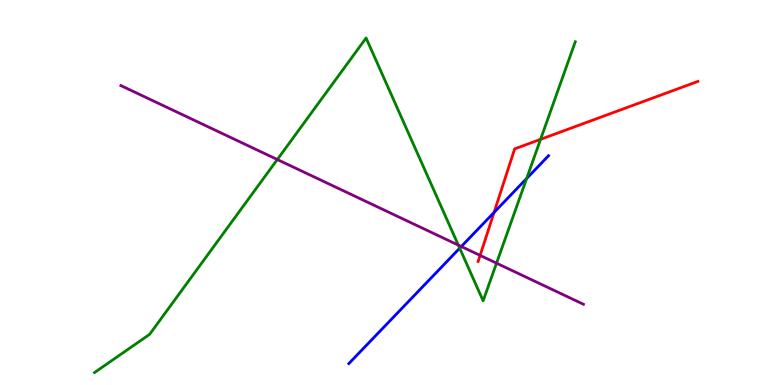[{'lines': ['blue', 'red'], 'intersections': [{'x': 6.37, 'y': 4.48}]}, {'lines': ['green', 'red'], 'intersections': [{'x': 6.98, 'y': 6.38}]}, {'lines': ['purple', 'red'], 'intersections': [{'x': 6.19, 'y': 3.37}]}, {'lines': ['blue', 'green'], 'intersections': [{'x': 5.93, 'y': 3.55}, {'x': 6.8, 'y': 5.36}]}, {'lines': ['blue', 'purple'], 'intersections': [{'x': 5.95, 'y': 3.6}]}, {'lines': ['green', 'purple'], 'intersections': [{'x': 3.58, 'y': 5.86}, {'x': 5.91, 'y': 3.63}, {'x': 6.41, 'y': 3.16}]}]